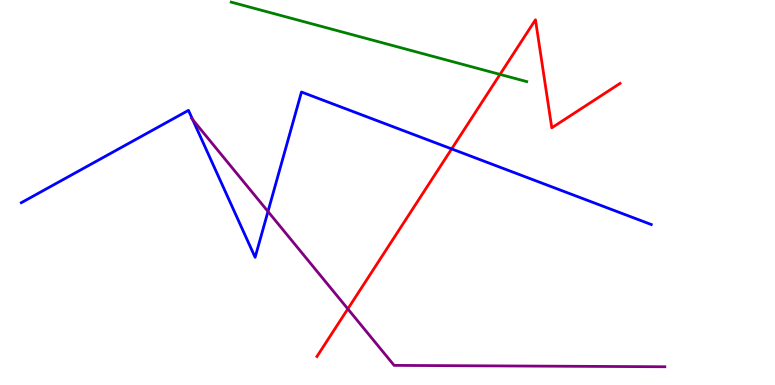[{'lines': ['blue', 'red'], 'intersections': [{'x': 5.83, 'y': 6.13}]}, {'lines': ['green', 'red'], 'intersections': [{'x': 6.45, 'y': 8.07}]}, {'lines': ['purple', 'red'], 'intersections': [{'x': 4.49, 'y': 1.98}]}, {'lines': ['blue', 'green'], 'intersections': []}, {'lines': ['blue', 'purple'], 'intersections': [{'x': 2.49, 'y': 6.89}, {'x': 3.46, 'y': 4.51}]}, {'lines': ['green', 'purple'], 'intersections': []}]